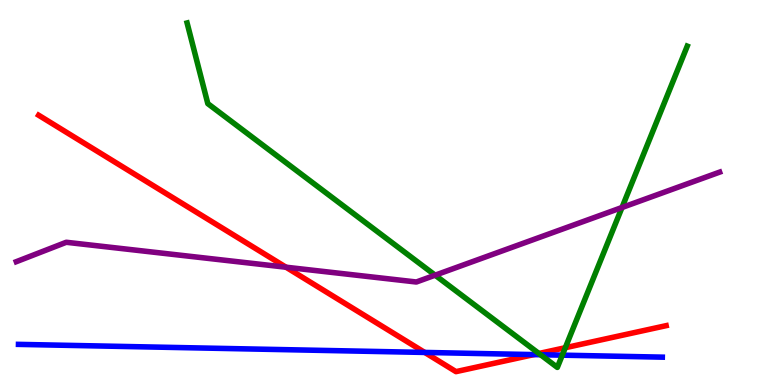[{'lines': ['blue', 'red'], 'intersections': [{'x': 5.48, 'y': 0.846}, {'x': 6.89, 'y': 0.79}]}, {'lines': ['green', 'red'], 'intersections': [{'x': 6.95, 'y': 0.818}, {'x': 7.29, 'y': 0.968}]}, {'lines': ['purple', 'red'], 'intersections': [{'x': 3.69, 'y': 3.06}]}, {'lines': ['blue', 'green'], 'intersections': [{'x': 6.97, 'y': 0.786}, {'x': 7.26, 'y': 0.775}]}, {'lines': ['blue', 'purple'], 'intersections': []}, {'lines': ['green', 'purple'], 'intersections': [{'x': 5.61, 'y': 2.85}, {'x': 8.03, 'y': 4.61}]}]